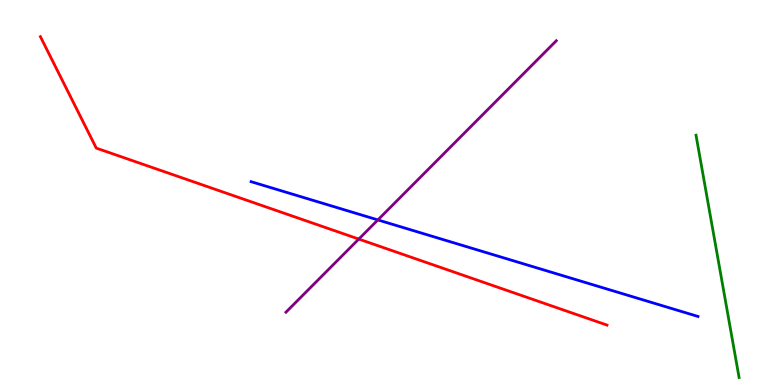[{'lines': ['blue', 'red'], 'intersections': []}, {'lines': ['green', 'red'], 'intersections': []}, {'lines': ['purple', 'red'], 'intersections': [{'x': 4.63, 'y': 3.79}]}, {'lines': ['blue', 'green'], 'intersections': []}, {'lines': ['blue', 'purple'], 'intersections': [{'x': 4.88, 'y': 4.29}]}, {'lines': ['green', 'purple'], 'intersections': []}]